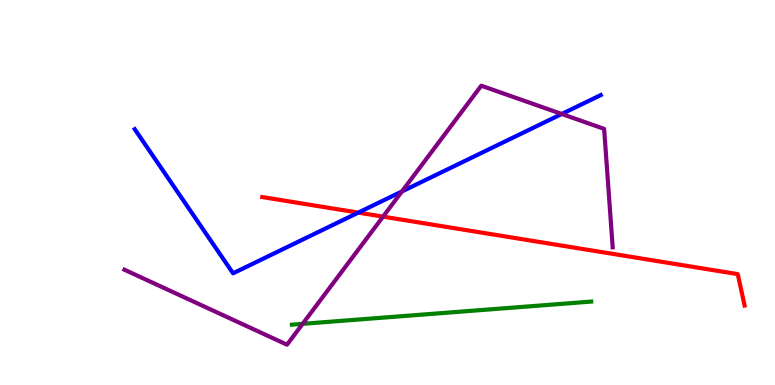[{'lines': ['blue', 'red'], 'intersections': [{'x': 4.62, 'y': 4.48}]}, {'lines': ['green', 'red'], 'intersections': []}, {'lines': ['purple', 'red'], 'intersections': [{'x': 4.94, 'y': 4.37}]}, {'lines': ['blue', 'green'], 'intersections': []}, {'lines': ['blue', 'purple'], 'intersections': [{'x': 5.19, 'y': 5.03}, {'x': 7.25, 'y': 7.04}]}, {'lines': ['green', 'purple'], 'intersections': [{'x': 3.91, 'y': 1.59}]}]